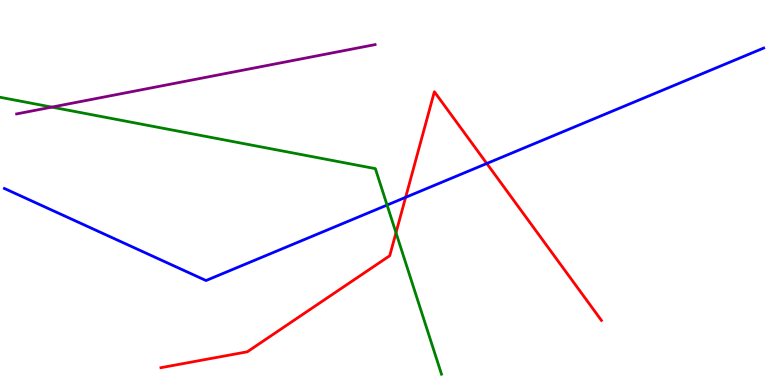[{'lines': ['blue', 'red'], 'intersections': [{'x': 5.23, 'y': 4.87}, {'x': 6.28, 'y': 5.75}]}, {'lines': ['green', 'red'], 'intersections': [{'x': 5.11, 'y': 3.95}]}, {'lines': ['purple', 'red'], 'intersections': []}, {'lines': ['blue', 'green'], 'intersections': [{'x': 4.99, 'y': 4.67}]}, {'lines': ['blue', 'purple'], 'intersections': []}, {'lines': ['green', 'purple'], 'intersections': [{'x': 0.669, 'y': 7.22}]}]